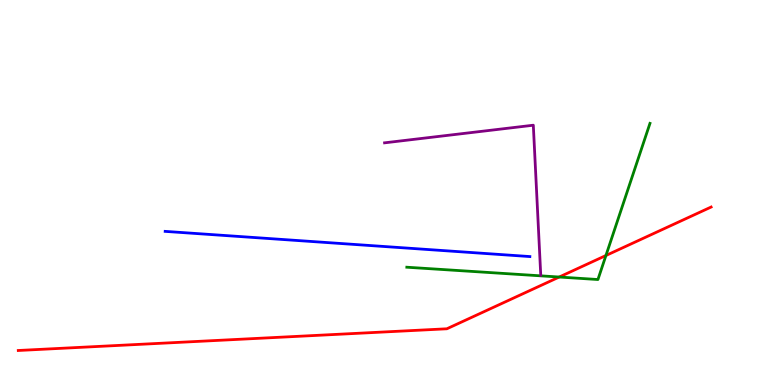[{'lines': ['blue', 'red'], 'intersections': []}, {'lines': ['green', 'red'], 'intersections': [{'x': 7.22, 'y': 2.8}, {'x': 7.82, 'y': 3.36}]}, {'lines': ['purple', 'red'], 'intersections': []}, {'lines': ['blue', 'green'], 'intersections': []}, {'lines': ['blue', 'purple'], 'intersections': []}, {'lines': ['green', 'purple'], 'intersections': []}]